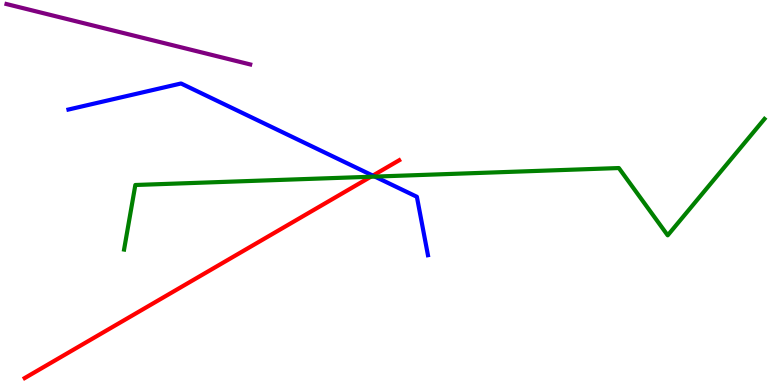[{'lines': ['blue', 'red'], 'intersections': [{'x': 4.81, 'y': 5.44}]}, {'lines': ['green', 'red'], 'intersections': [{'x': 4.79, 'y': 5.41}]}, {'lines': ['purple', 'red'], 'intersections': []}, {'lines': ['blue', 'green'], 'intersections': [{'x': 4.84, 'y': 5.41}]}, {'lines': ['blue', 'purple'], 'intersections': []}, {'lines': ['green', 'purple'], 'intersections': []}]